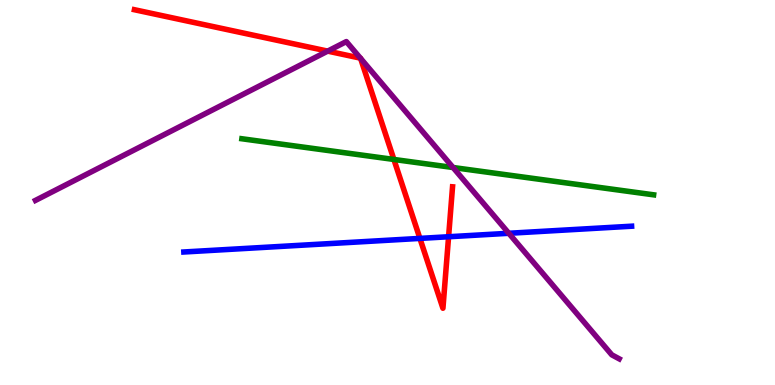[{'lines': ['blue', 'red'], 'intersections': [{'x': 5.42, 'y': 3.81}, {'x': 5.79, 'y': 3.85}]}, {'lines': ['green', 'red'], 'intersections': [{'x': 5.08, 'y': 5.86}]}, {'lines': ['purple', 'red'], 'intersections': [{'x': 4.23, 'y': 8.67}, {'x': 4.65, 'y': 8.49}, {'x': 4.65, 'y': 8.48}]}, {'lines': ['blue', 'green'], 'intersections': []}, {'lines': ['blue', 'purple'], 'intersections': [{'x': 6.57, 'y': 3.94}]}, {'lines': ['green', 'purple'], 'intersections': [{'x': 5.85, 'y': 5.65}]}]